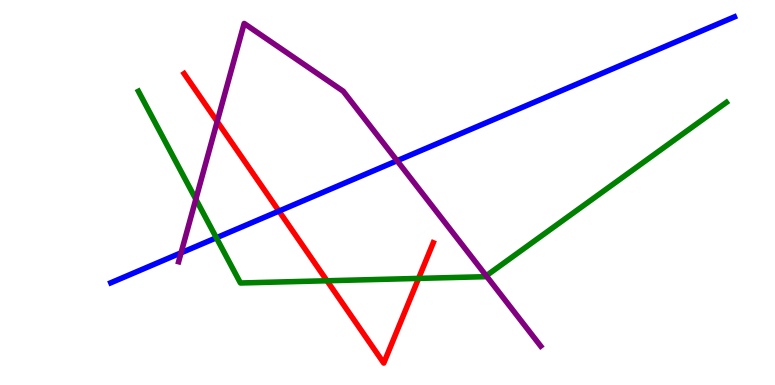[{'lines': ['blue', 'red'], 'intersections': [{'x': 3.6, 'y': 4.52}]}, {'lines': ['green', 'red'], 'intersections': [{'x': 4.22, 'y': 2.71}, {'x': 5.4, 'y': 2.77}]}, {'lines': ['purple', 'red'], 'intersections': [{'x': 2.8, 'y': 6.84}]}, {'lines': ['blue', 'green'], 'intersections': [{'x': 2.79, 'y': 3.82}]}, {'lines': ['blue', 'purple'], 'intersections': [{'x': 2.34, 'y': 3.43}, {'x': 5.12, 'y': 5.83}]}, {'lines': ['green', 'purple'], 'intersections': [{'x': 2.53, 'y': 4.83}, {'x': 6.27, 'y': 2.84}]}]